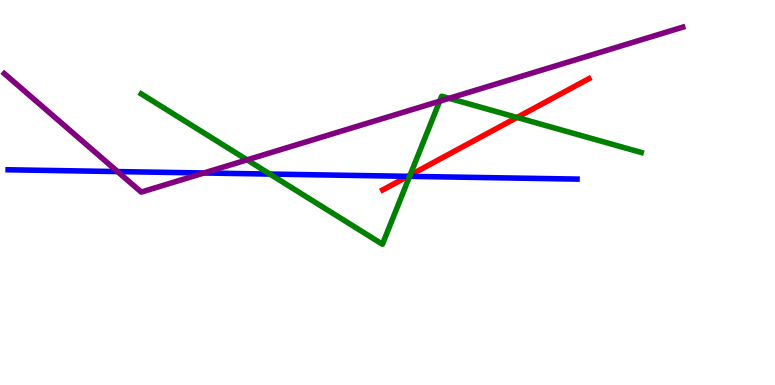[{'lines': ['blue', 'red'], 'intersections': [{'x': 5.26, 'y': 5.42}]}, {'lines': ['green', 'red'], 'intersections': [{'x': 5.29, 'y': 5.45}, {'x': 6.67, 'y': 6.95}]}, {'lines': ['purple', 'red'], 'intersections': []}, {'lines': ['blue', 'green'], 'intersections': [{'x': 3.48, 'y': 5.48}, {'x': 5.29, 'y': 5.42}]}, {'lines': ['blue', 'purple'], 'intersections': [{'x': 1.52, 'y': 5.54}, {'x': 2.63, 'y': 5.51}]}, {'lines': ['green', 'purple'], 'intersections': [{'x': 3.19, 'y': 5.85}, {'x': 5.67, 'y': 7.37}, {'x': 5.79, 'y': 7.45}]}]